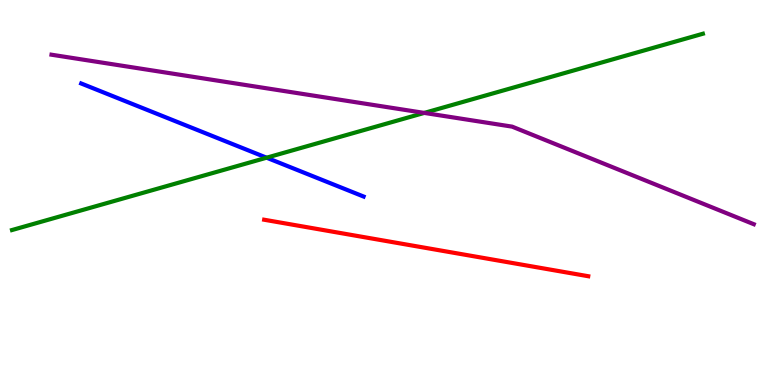[{'lines': ['blue', 'red'], 'intersections': []}, {'lines': ['green', 'red'], 'intersections': []}, {'lines': ['purple', 'red'], 'intersections': []}, {'lines': ['blue', 'green'], 'intersections': [{'x': 3.44, 'y': 5.9}]}, {'lines': ['blue', 'purple'], 'intersections': []}, {'lines': ['green', 'purple'], 'intersections': [{'x': 5.47, 'y': 7.07}]}]